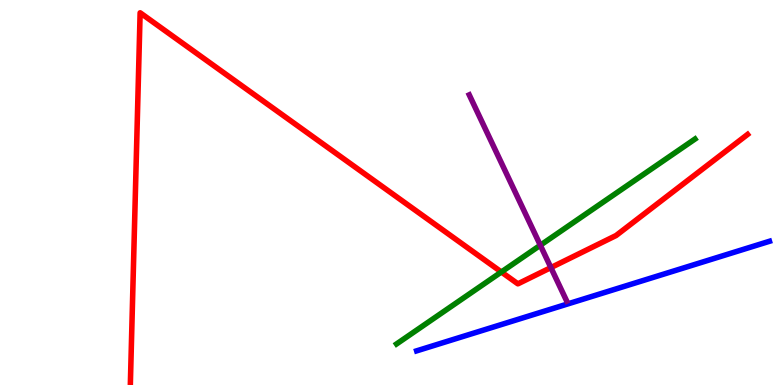[{'lines': ['blue', 'red'], 'intersections': []}, {'lines': ['green', 'red'], 'intersections': [{'x': 6.47, 'y': 2.94}]}, {'lines': ['purple', 'red'], 'intersections': [{'x': 7.11, 'y': 3.05}]}, {'lines': ['blue', 'green'], 'intersections': []}, {'lines': ['blue', 'purple'], 'intersections': []}, {'lines': ['green', 'purple'], 'intersections': [{'x': 6.97, 'y': 3.63}]}]